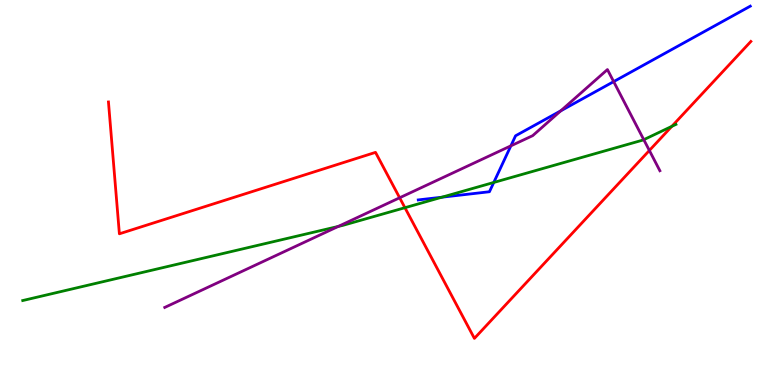[{'lines': ['blue', 'red'], 'intersections': []}, {'lines': ['green', 'red'], 'intersections': [{'x': 5.22, 'y': 4.6}, {'x': 8.67, 'y': 6.72}]}, {'lines': ['purple', 'red'], 'intersections': [{'x': 5.16, 'y': 4.86}, {'x': 8.38, 'y': 6.09}]}, {'lines': ['blue', 'green'], 'intersections': [{'x': 5.7, 'y': 4.88}, {'x': 6.37, 'y': 5.26}]}, {'lines': ['blue', 'purple'], 'intersections': [{'x': 6.59, 'y': 6.21}, {'x': 7.24, 'y': 7.12}, {'x': 7.92, 'y': 7.88}]}, {'lines': ['green', 'purple'], 'intersections': [{'x': 4.36, 'y': 4.12}, {'x': 8.31, 'y': 6.37}]}]